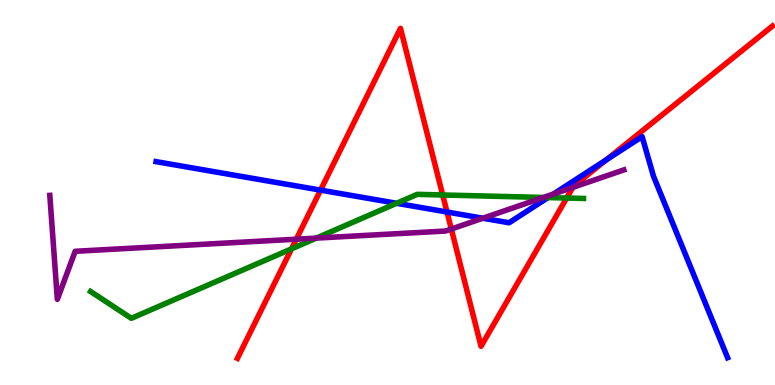[{'lines': ['blue', 'red'], 'intersections': [{'x': 4.14, 'y': 5.06}, {'x': 5.77, 'y': 4.49}, {'x': 7.82, 'y': 5.85}]}, {'lines': ['green', 'red'], 'intersections': [{'x': 3.76, 'y': 3.54}, {'x': 5.71, 'y': 4.94}, {'x': 7.31, 'y': 4.86}]}, {'lines': ['purple', 'red'], 'intersections': [{'x': 3.82, 'y': 3.79}, {'x': 5.82, 'y': 4.05}, {'x': 7.39, 'y': 5.13}]}, {'lines': ['blue', 'green'], 'intersections': [{'x': 5.12, 'y': 4.72}, {'x': 7.07, 'y': 4.87}]}, {'lines': ['blue', 'purple'], 'intersections': [{'x': 6.23, 'y': 4.33}, {'x': 7.14, 'y': 4.96}]}, {'lines': ['green', 'purple'], 'intersections': [{'x': 4.08, 'y': 3.82}, {'x': 7.01, 'y': 4.87}]}]